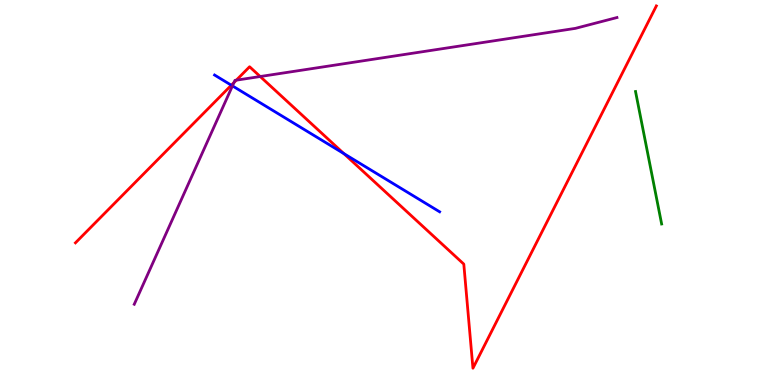[{'lines': ['blue', 'red'], 'intersections': [{'x': 2.98, 'y': 7.79}, {'x': 4.44, 'y': 6.01}]}, {'lines': ['green', 'red'], 'intersections': []}, {'lines': ['purple', 'red'], 'intersections': [{'x': 3.02, 'y': 7.86}, {'x': 3.05, 'y': 7.92}, {'x': 3.36, 'y': 8.01}]}, {'lines': ['blue', 'green'], 'intersections': []}, {'lines': ['blue', 'purple'], 'intersections': [{'x': 3.0, 'y': 7.77}]}, {'lines': ['green', 'purple'], 'intersections': []}]